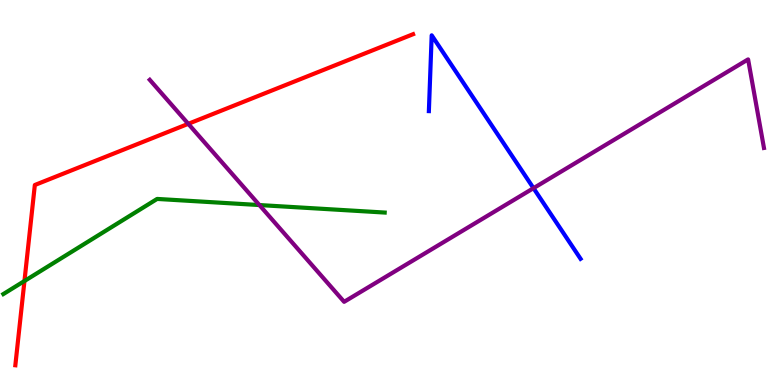[{'lines': ['blue', 'red'], 'intersections': []}, {'lines': ['green', 'red'], 'intersections': [{'x': 0.316, 'y': 2.7}]}, {'lines': ['purple', 'red'], 'intersections': [{'x': 2.43, 'y': 6.78}]}, {'lines': ['blue', 'green'], 'intersections': []}, {'lines': ['blue', 'purple'], 'intersections': [{'x': 6.88, 'y': 5.11}]}, {'lines': ['green', 'purple'], 'intersections': [{'x': 3.35, 'y': 4.67}]}]